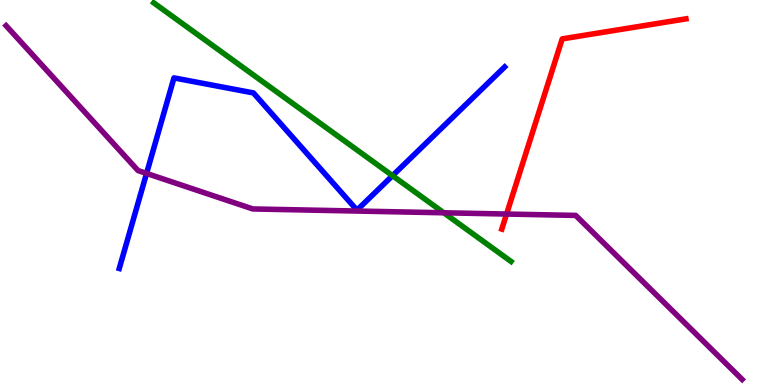[{'lines': ['blue', 'red'], 'intersections': []}, {'lines': ['green', 'red'], 'intersections': []}, {'lines': ['purple', 'red'], 'intersections': [{'x': 6.54, 'y': 4.44}]}, {'lines': ['blue', 'green'], 'intersections': [{'x': 5.06, 'y': 5.44}]}, {'lines': ['blue', 'purple'], 'intersections': [{'x': 1.89, 'y': 5.5}]}, {'lines': ['green', 'purple'], 'intersections': [{'x': 5.73, 'y': 4.47}]}]